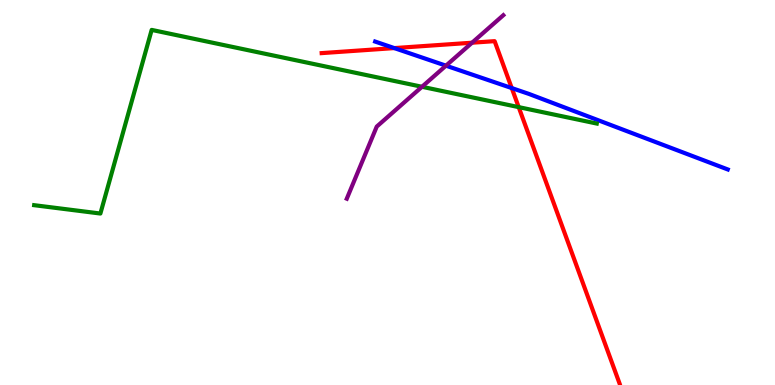[{'lines': ['blue', 'red'], 'intersections': [{'x': 5.09, 'y': 8.75}, {'x': 6.6, 'y': 7.71}]}, {'lines': ['green', 'red'], 'intersections': [{'x': 6.69, 'y': 7.22}]}, {'lines': ['purple', 'red'], 'intersections': [{'x': 6.09, 'y': 8.89}]}, {'lines': ['blue', 'green'], 'intersections': []}, {'lines': ['blue', 'purple'], 'intersections': [{'x': 5.75, 'y': 8.29}]}, {'lines': ['green', 'purple'], 'intersections': [{'x': 5.44, 'y': 7.75}]}]